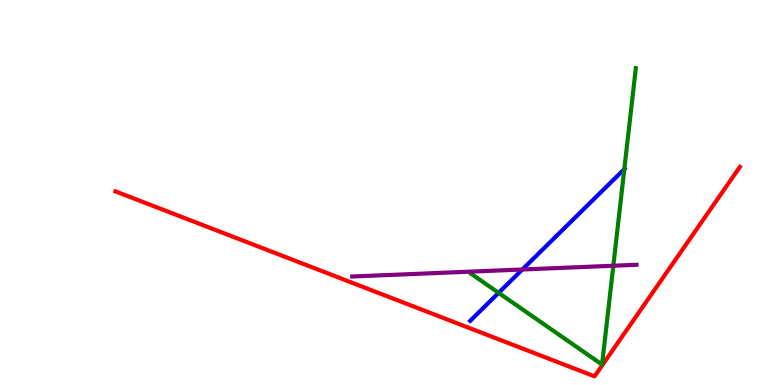[{'lines': ['blue', 'red'], 'intersections': []}, {'lines': ['green', 'red'], 'intersections': []}, {'lines': ['purple', 'red'], 'intersections': []}, {'lines': ['blue', 'green'], 'intersections': [{'x': 6.43, 'y': 2.39}, {'x': 8.06, 'y': 5.61}]}, {'lines': ['blue', 'purple'], 'intersections': [{'x': 6.74, 'y': 3.0}]}, {'lines': ['green', 'purple'], 'intersections': [{'x': 7.91, 'y': 3.1}]}]